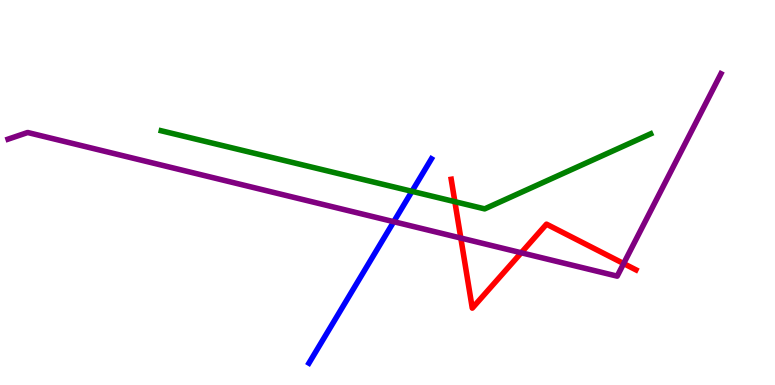[{'lines': ['blue', 'red'], 'intersections': []}, {'lines': ['green', 'red'], 'intersections': [{'x': 5.87, 'y': 4.76}]}, {'lines': ['purple', 'red'], 'intersections': [{'x': 5.95, 'y': 3.82}, {'x': 6.73, 'y': 3.43}, {'x': 8.05, 'y': 3.15}]}, {'lines': ['blue', 'green'], 'intersections': [{'x': 5.32, 'y': 5.03}]}, {'lines': ['blue', 'purple'], 'intersections': [{'x': 5.08, 'y': 4.24}]}, {'lines': ['green', 'purple'], 'intersections': []}]